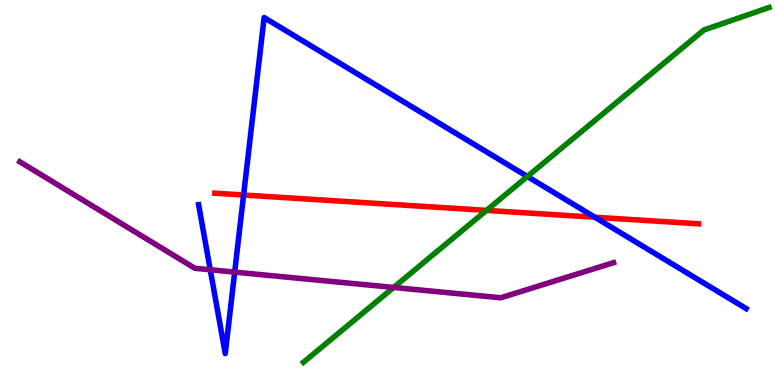[{'lines': ['blue', 'red'], 'intersections': [{'x': 3.14, 'y': 4.93}, {'x': 7.68, 'y': 4.36}]}, {'lines': ['green', 'red'], 'intersections': [{'x': 6.28, 'y': 4.54}]}, {'lines': ['purple', 'red'], 'intersections': []}, {'lines': ['blue', 'green'], 'intersections': [{'x': 6.8, 'y': 5.42}]}, {'lines': ['blue', 'purple'], 'intersections': [{'x': 2.71, 'y': 2.99}, {'x': 3.03, 'y': 2.93}]}, {'lines': ['green', 'purple'], 'intersections': [{'x': 5.08, 'y': 2.53}]}]